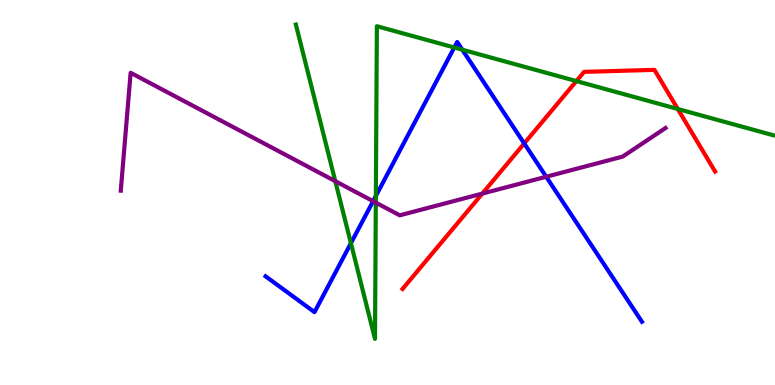[{'lines': ['blue', 'red'], 'intersections': [{'x': 6.76, 'y': 6.27}]}, {'lines': ['green', 'red'], 'intersections': [{'x': 7.44, 'y': 7.89}, {'x': 8.75, 'y': 7.17}]}, {'lines': ['purple', 'red'], 'intersections': [{'x': 6.22, 'y': 4.97}]}, {'lines': ['blue', 'green'], 'intersections': [{'x': 4.53, 'y': 3.68}, {'x': 4.85, 'y': 4.91}, {'x': 5.86, 'y': 8.77}, {'x': 5.97, 'y': 8.71}]}, {'lines': ['blue', 'purple'], 'intersections': [{'x': 4.81, 'y': 4.77}, {'x': 7.05, 'y': 5.41}]}, {'lines': ['green', 'purple'], 'intersections': [{'x': 4.33, 'y': 5.29}, {'x': 4.85, 'y': 4.74}]}]